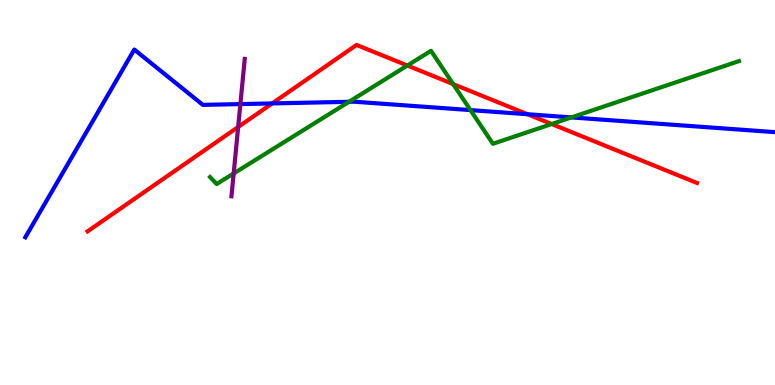[{'lines': ['blue', 'red'], 'intersections': [{'x': 3.51, 'y': 7.31}, {'x': 6.81, 'y': 7.03}]}, {'lines': ['green', 'red'], 'intersections': [{'x': 5.26, 'y': 8.3}, {'x': 5.85, 'y': 7.82}, {'x': 7.12, 'y': 6.78}]}, {'lines': ['purple', 'red'], 'intersections': [{'x': 3.07, 'y': 6.7}]}, {'lines': ['blue', 'green'], 'intersections': [{'x': 4.5, 'y': 7.36}, {'x': 6.07, 'y': 7.14}, {'x': 7.37, 'y': 6.95}]}, {'lines': ['blue', 'purple'], 'intersections': [{'x': 3.1, 'y': 7.3}]}, {'lines': ['green', 'purple'], 'intersections': [{'x': 3.02, 'y': 5.49}]}]